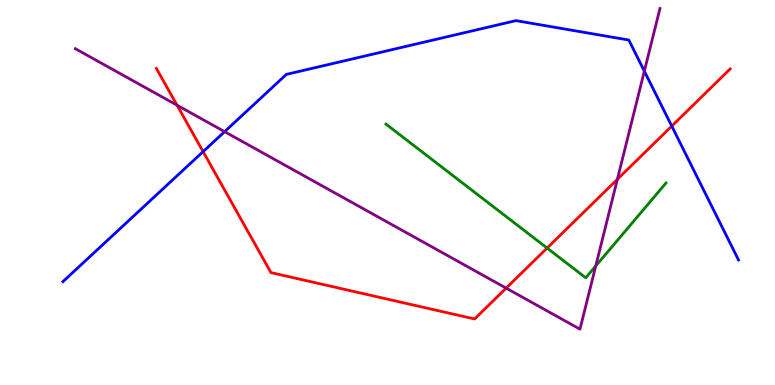[{'lines': ['blue', 'red'], 'intersections': [{'x': 2.62, 'y': 6.06}, {'x': 8.67, 'y': 6.72}]}, {'lines': ['green', 'red'], 'intersections': [{'x': 7.06, 'y': 3.56}]}, {'lines': ['purple', 'red'], 'intersections': [{'x': 2.28, 'y': 7.27}, {'x': 6.53, 'y': 2.52}, {'x': 7.97, 'y': 5.34}]}, {'lines': ['blue', 'green'], 'intersections': []}, {'lines': ['blue', 'purple'], 'intersections': [{'x': 2.9, 'y': 6.58}, {'x': 8.31, 'y': 8.15}]}, {'lines': ['green', 'purple'], 'intersections': [{'x': 7.69, 'y': 3.09}]}]